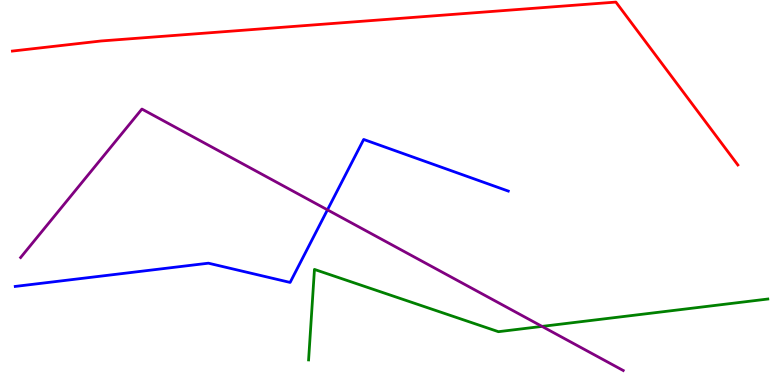[{'lines': ['blue', 'red'], 'intersections': []}, {'lines': ['green', 'red'], 'intersections': []}, {'lines': ['purple', 'red'], 'intersections': []}, {'lines': ['blue', 'green'], 'intersections': []}, {'lines': ['blue', 'purple'], 'intersections': [{'x': 4.23, 'y': 4.55}]}, {'lines': ['green', 'purple'], 'intersections': [{'x': 6.99, 'y': 1.52}]}]